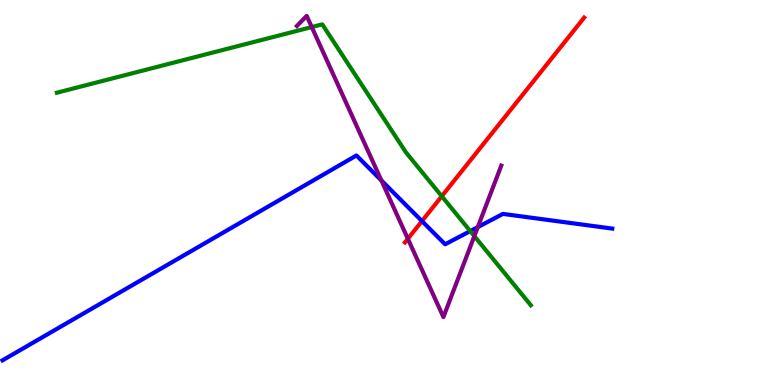[{'lines': ['blue', 'red'], 'intersections': [{'x': 5.44, 'y': 4.26}]}, {'lines': ['green', 'red'], 'intersections': [{'x': 5.7, 'y': 4.9}]}, {'lines': ['purple', 'red'], 'intersections': [{'x': 5.26, 'y': 3.8}]}, {'lines': ['blue', 'green'], 'intersections': [{'x': 6.07, 'y': 4.0}]}, {'lines': ['blue', 'purple'], 'intersections': [{'x': 4.92, 'y': 5.31}, {'x': 6.16, 'y': 4.1}]}, {'lines': ['green', 'purple'], 'intersections': [{'x': 4.02, 'y': 9.3}, {'x': 6.12, 'y': 3.87}]}]